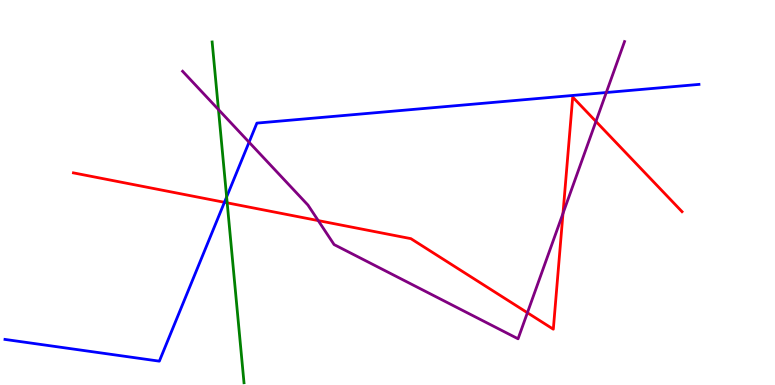[{'lines': ['blue', 'red'], 'intersections': [{'x': 2.9, 'y': 4.75}]}, {'lines': ['green', 'red'], 'intersections': [{'x': 2.93, 'y': 4.73}]}, {'lines': ['purple', 'red'], 'intersections': [{'x': 4.11, 'y': 4.27}, {'x': 6.81, 'y': 1.88}, {'x': 7.26, 'y': 4.46}, {'x': 7.69, 'y': 6.85}]}, {'lines': ['blue', 'green'], 'intersections': [{'x': 2.92, 'y': 4.88}]}, {'lines': ['blue', 'purple'], 'intersections': [{'x': 3.21, 'y': 6.31}, {'x': 7.82, 'y': 7.6}]}, {'lines': ['green', 'purple'], 'intersections': [{'x': 2.82, 'y': 7.15}]}]